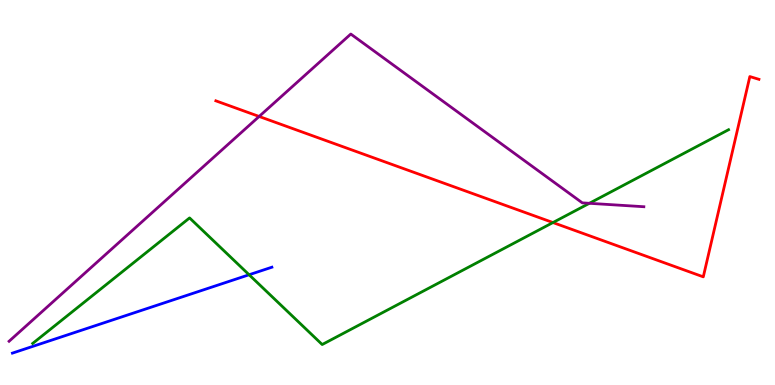[{'lines': ['blue', 'red'], 'intersections': []}, {'lines': ['green', 'red'], 'intersections': [{'x': 7.13, 'y': 4.22}]}, {'lines': ['purple', 'red'], 'intersections': [{'x': 3.34, 'y': 6.98}]}, {'lines': ['blue', 'green'], 'intersections': [{'x': 3.21, 'y': 2.86}]}, {'lines': ['blue', 'purple'], 'intersections': []}, {'lines': ['green', 'purple'], 'intersections': [{'x': 7.6, 'y': 4.72}]}]